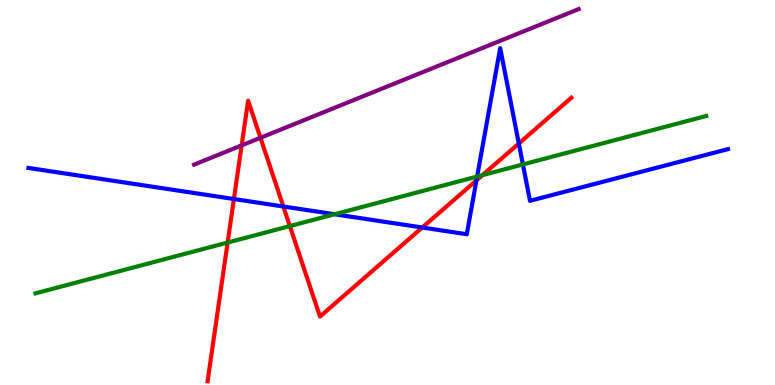[{'lines': ['blue', 'red'], 'intersections': [{'x': 3.02, 'y': 4.83}, {'x': 3.66, 'y': 4.64}, {'x': 5.45, 'y': 4.09}, {'x': 6.15, 'y': 5.32}, {'x': 6.69, 'y': 6.27}]}, {'lines': ['green', 'red'], 'intersections': [{'x': 2.94, 'y': 3.7}, {'x': 3.74, 'y': 4.13}, {'x': 6.22, 'y': 5.45}]}, {'lines': ['purple', 'red'], 'intersections': [{'x': 3.12, 'y': 6.22}, {'x': 3.36, 'y': 6.42}]}, {'lines': ['blue', 'green'], 'intersections': [{'x': 4.32, 'y': 4.44}, {'x': 6.16, 'y': 5.41}, {'x': 6.75, 'y': 5.73}]}, {'lines': ['blue', 'purple'], 'intersections': []}, {'lines': ['green', 'purple'], 'intersections': []}]